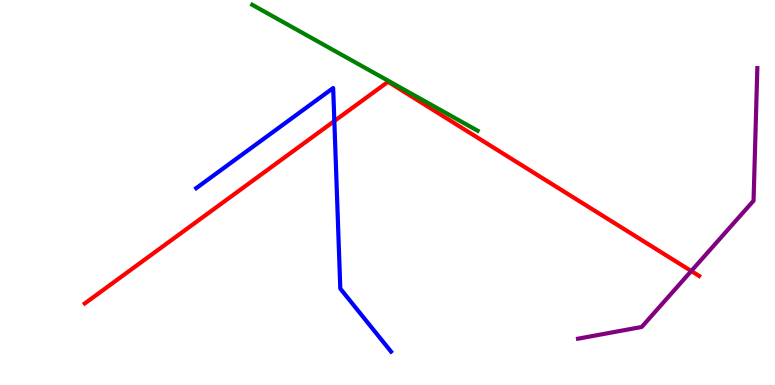[{'lines': ['blue', 'red'], 'intersections': [{'x': 4.31, 'y': 6.86}]}, {'lines': ['green', 'red'], 'intersections': []}, {'lines': ['purple', 'red'], 'intersections': [{'x': 8.92, 'y': 2.96}]}, {'lines': ['blue', 'green'], 'intersections': []}, {'lines': ['blue', 'purple'], 'intersections': []}, {'lines': ['green', 'purple'], 'intersections': []}]